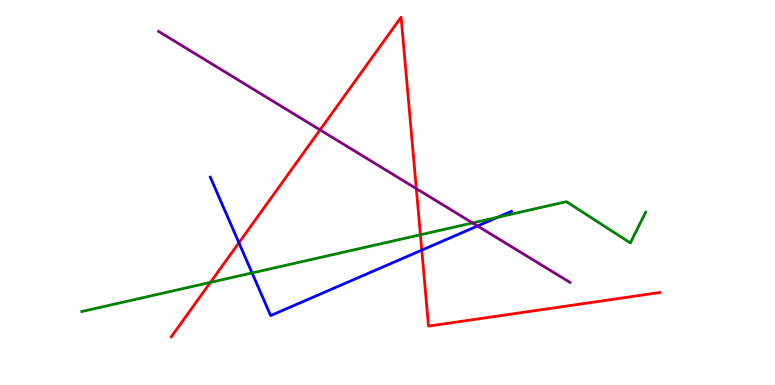[{'lines': ['blue', 'red'], 'intersections': [{'x': 3.08, 'y': 3.69}, {'x': 5.44, 'y': 3.5}]}, {'lines': ['green', 'red'], 'intersections': [{'x': 2.72, 'y': 2.67}, {'x': 5.42, 'y': 3.9}]}, {'lines': ['purple', 'red'], 'intersections': [{'x': 4.13, 'y': 6.63}, {'x': 5.37, 'y': 5.1}]}, {'lines': ['blue', 'green'], 'intersections': [{'x': 3.25, 'y': 2.91}, {'x': 6.42, 'y': 4.36}]}, {'lines': ['blue', 'purple'], 'intersections': [{'x': 6.16, 'y': 4.13}]}, {'lines': ['green', 'purple'], 'intersections': [{'x': 6.1, 'y': 4.21}]}]